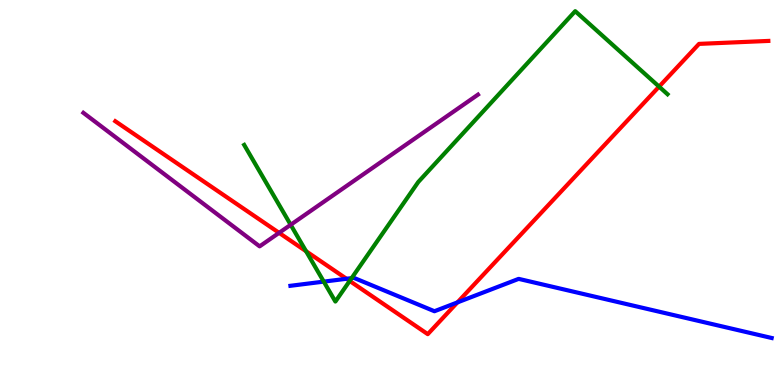[{'lines': ['blue', 'red'], 'intersections': [{'x': 4.47, 'y': 2.76}, {'x': 5.9, 'y': 2.15}]}, {'lines': ['green', 'red'], 'intersections': [{'x': 3.95, 'y': 3.47}, {'x': 4.51, 'y': 2.7}, {'x': 8.5, 'y': 7.75}]}, {'lines': ['purple', 'red'], 'intersections': [{'x': 3.6, 'y': 3.95}]}, {'lines': ['blue', 'green'], 'intersections': [{'x': 4.18, 'y': 2.69}, {'x': 4.54, 'y': 2.78}]}, {'lines': ['blue', 'purple'], 'intersections': []}, {'lines': ['green', 'purple'], 'intersections': [{'x': 3.75, 'y': 4.16}]}]